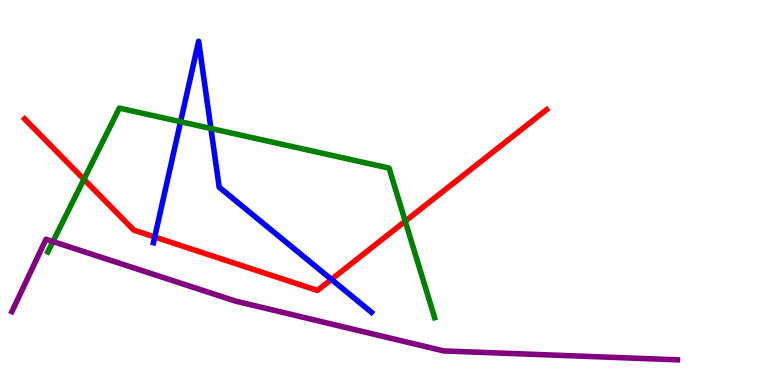[{'lines': ['blue', 'red'], 'intersections': [{'x': 2.0, 'y': 3.84}, {'x': 4.28, 'y': 2.74}]}, {'lines': ['green', 'red'], 'intersections': [{'x': 1.08, 'y': 5.34}, {'x': 5.23, 'y': 4.25}]}, {'lines': ['purple', 'red'], 'intersections': []}, {'lines': ['blue', 'green'], 'intersections': [{'x': 2.33, 'y': 6.84}, {'x': 2.72, 'y': 6.66}]}, {'lines': ['blue', 'purple'], 'intersections': []}, {'lines': ['green', 'purple'], 'intersections': [{'x': 0.683, 'y': 3.73}]}]